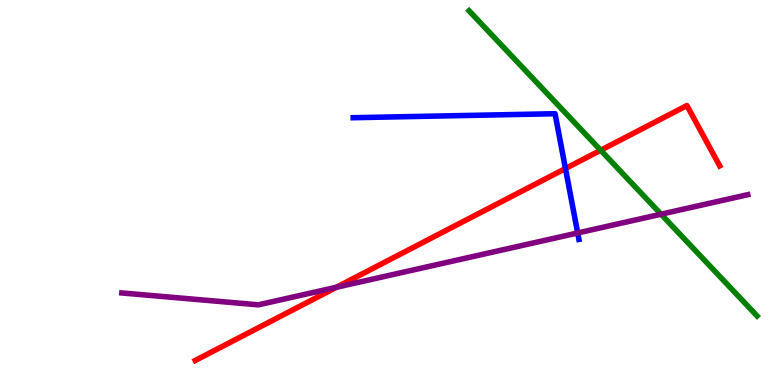[{'lines': ['blue', 'red'], 'intersections': [{'x': 7.3, 'y': 5.62}]}, {'lines': ['green', 'red'], 'intersections': [{'x': 7.75, 'y': 6.1}]}, {'lines': ['purple', 'red'], 'intersections': [{'x': 4.34, 'y': 2.54}]}, {'lines': ['blue', 'green'], 'intersections': []}, {'lines': ['blue', 'purple'], 'intersections': [{'x': 7.45, 'y': 3.95}]}, {'lines': ['green', 'purple'], 'intersections': [{'x': 8.53, 'y': 4.44}]}]